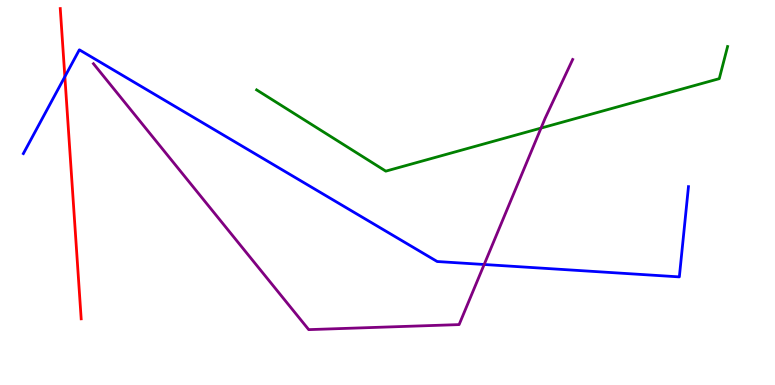[{'lines': ['blue', 'red'], 'intersections': [{'x': 0.837, 'y': 8.01}]}, {'lines': ['green', 'red'], 'intersections': []}, {'lines': ['purple', 'red'], 'intersections': []}, {'lines': ['blue', 'green'], 'intersections': []}, {'lines': ['blue', 'purple'], 'intersections': [{'x': 6.25, 'y': 3.13}]}, {'lines': ['green', 'purple'], 'intersections': [{'x': 6.98, 'y': 6.67}]}]